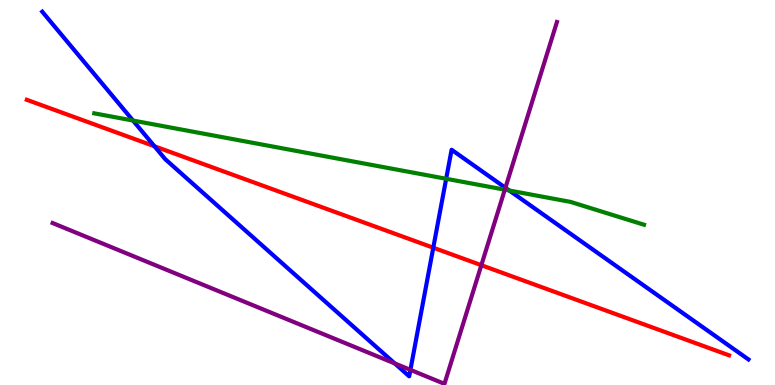[{'lines': ['blue', 'red'], 'intersections': [{'x': 1.99, 'y': 6.2}, {'x': 5.59, 'y': 3.57}]}, {'lines': ['green', 'red'], 'intersections': []}, {'lines': ['purple', 'red'], 'intersections': [{'x': 6.21, 'y': 3.11}]}, {'lines': ['blue', 'green'], 'intersections': [{'x': 1.72, 'y': 6.87}, {'x': 5.76, 'y': 5.36}, {'x': 6.57, 'y': 5.05}]}, {'lines': ['blue', 'purple'], 'intersections': [{'x': 5.09, 'y': 0.56}, {'x': 5.3, 'y': 0.393}, {'x': 6.52, 'y': 5.12}]}, {'lines': ['green', 'purple'], 'intersections': [{'x': 6.51, 'y': 5.07}]}]